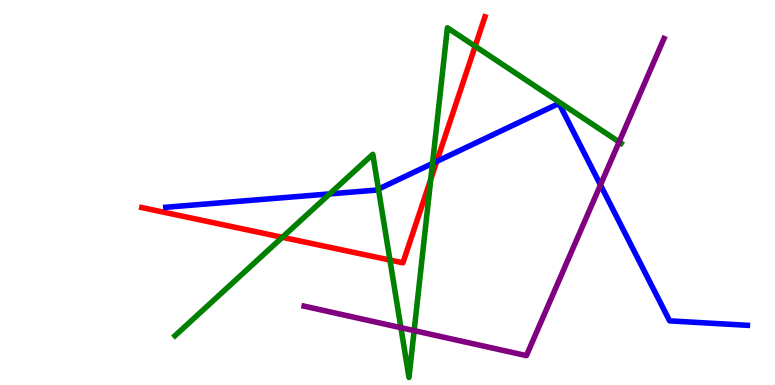[{'lines': ['blue', 'red'], 'intersections': [{'x': 5.64, 'y': 5.81}]}, {'lines': ['green', 'red'], 'intersections': [{'x': 3.64, 'y': 3.84}, {'x': 5.03, 'y': 3.25}, {'x': 5.56, 'y': 5.34}, {'x': 6.13, 'y': 8.8}]}, {'lines': ['purple', 'red'], 'intersections': []}, {'lines': ['blue', 'green'], 'intersections': [{'x': 4.25, 'y': 4.96}, {'x': 4.88, 'y': 5.09}, {'x': 5.58, 'y': 5.75}]}, {'lines': ['blue', 'purple'], 'intersections': [{'x': 7.75, 'y': 5.2}]}, {'lines': ['green', 'purple'], 'intersections': [{'x': 5.17, 'y': 1.49}, {'x': 5.34, 'y': 1.41}, {'x': 7.99, 'y': 6.31}]}]